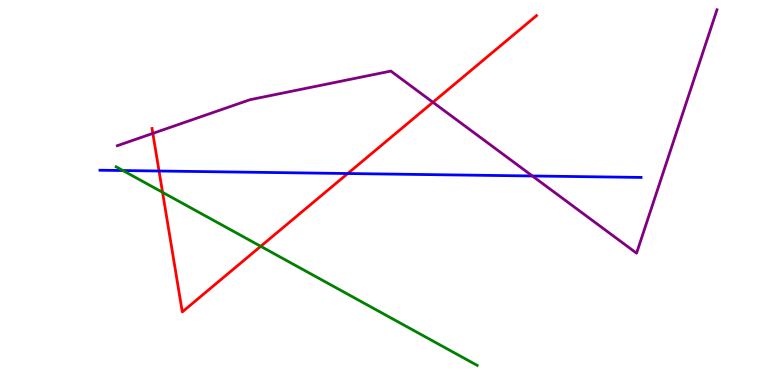[{'lines': ['blue', 'red'], 'intersections': [{'x': 2.05, 'y': 5.56}, {'x': 4.49, 'y': 5.49}]}, {'lines': ['green', 'red'], 'intersections': [{'x': 2.1, 'y': 5.0}, {'x': 3.36, 'y': 3.6}]}, {'lines': ['purple', 'red'], 'intersections': [{'x': 1.97, 'y': 6.54}, {'x': 5.59, 'y': 7.34}]}, {'lines': ['blue', 'green'], 'intersections': [{'x': 1.59, 'y': 5.57}]}, {'lines': ['blue', 'purple'], 'intersections': [{'x': 6.87, 'y': 5.43}]}, {'lines': ['green', 'purple'], 'intersections': []}]